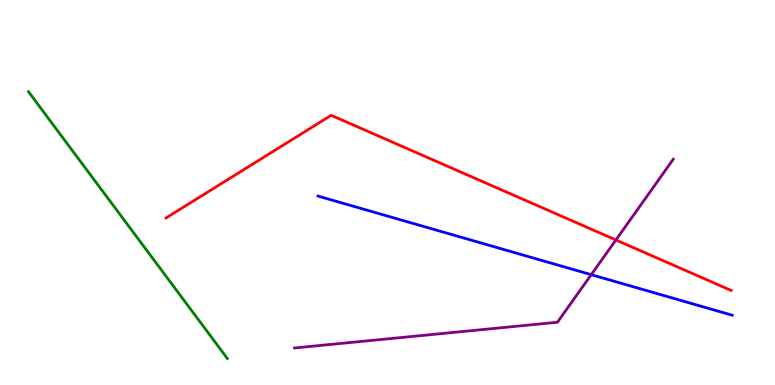[{'lines': ['blue', 'red'], 'intersections': []}, {'lines': ['green', 'red'], 'intersections': []}, {'lines': ['purple', 'red'], 'intersections': [{'x': 7.95, 'y': 3.77}]}, {'lines': ['blue', 'green'], 'intersections': []}, {'lines': ['blue', 'purple'], 'intersections': [{'x': 7.63, 'y': 2.87}]}, {'lines': ['green', 'purple'], 'intersections': []}]